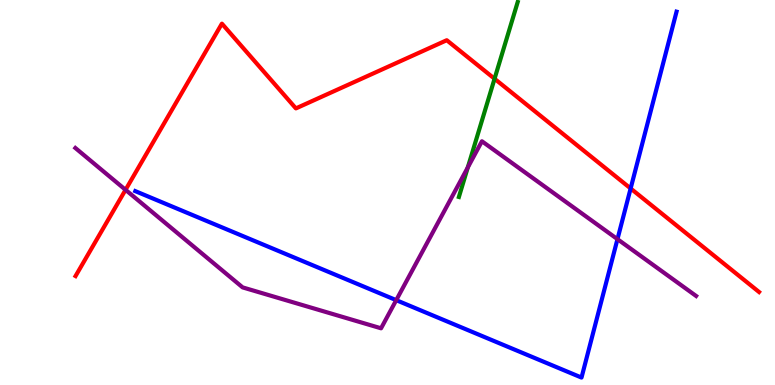[{'lines': ['blue', 'red'], 'intersections': [{'x': 8.14, 'y': 5.1}]}, {'lines': ['green', 'red'], 'intersections': [{'x': 6.38, 'y': 7.95}]}, {'lines': ['purple', 'red'], 'intersections': [{'x': 1.62, 'y': 5.07}]}, {'lines': ['blue', 'green'], 'intersections': []}, {'lines': ['blue', 'purple'], 'intersections': [{'x': 5.11, 'y': 2.2}, {'x': 7.97, 'y': 3.79}]}, {'lines': ['green', 'purple'], 'intersections': [{'x': 6.04, 'y': 5.65}]}]